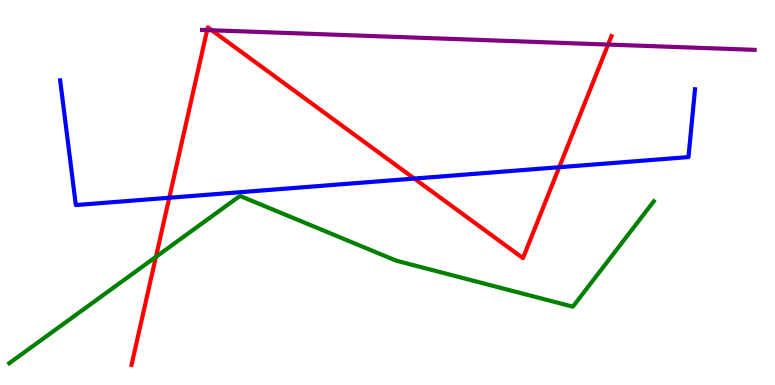[{'lines': ['blue', 'red'], 'intersections': [{'x': 2.18, 'y': 4.86}, {'x': 5.35, 'y': 5.36}, {'x': 7.22, 'y': 5.66}]}, {'lines': ['green', 'red'], 'intersections': [{'x': 2.01, 'y': 3.33}]}, {'lines': ['purple', 'red'], 'intersections': [{'x': 2.67, 'y': 9.22}, {'x': 2.73, 'y': 9.21}, {'x': 7.85, 'y': 8.84}]}, {'lines': ['blue', 'green'], 'intersections': []}, {'lines': ['blue', 'purple'], 'intersections': []}, {'lines': ['green', 'purple'], 'intersections': []}]